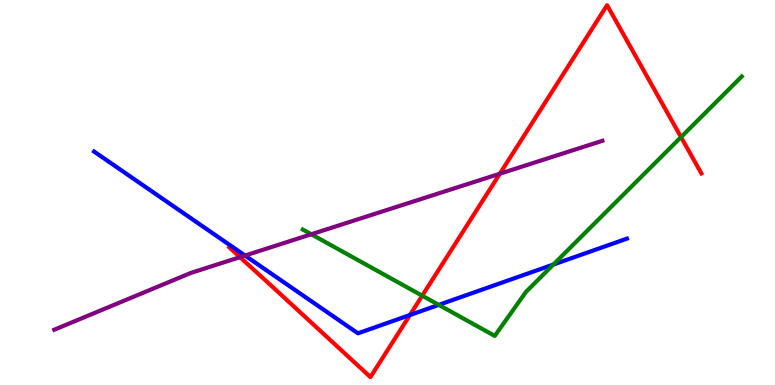[{'lines': ['blue', 'red'], 'intersections': [{'x': 5.29, 'y': 1.82}]}, {'lines': ['green', 'red'], 'intersections': [{'x': 5.45, 'y': 2.32}, {'x': 8.79, 'y': 6.44}]}, {'lines': ['purple', 'red'], 'intersections': [{'x': 3.1, 'y': 3.32}, {'x': 6.45, 'y': 5.49}]}, {'lines': ['blue', 'green'], 'intersections': [{'x': 5.66, 'y': 2.08}, {'x': 7.14, 'y': 3.13}]}, {'lines': ['blue', 'purple'], 'intersections': [{'x': 3.16, 'y': 3.36}]}, {'lines': ['green', 'purple'], 'intersections': [{'x': 4.02, 'y': 3.92}]}]